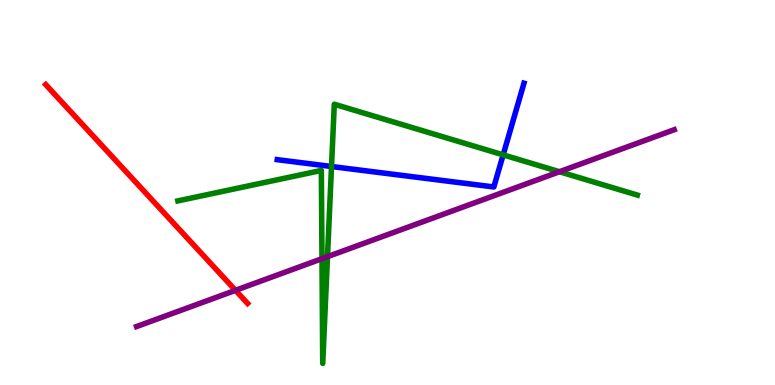[{'lines': ['blue', 'red'], 'intersections': []}, {'lines': ['green', 'red'], 'intersections': []}, {'lines': ['purple', 'red'], 'intersections': [{'x': 3.04, 'y': 2.46}]}, {'lines': ['blue', 'green'], 'intersections': [{'x': 4.28, 'y': 5.68}, {'x': 6.49, 'y': 5.98}]}, {'lines': ['blue', 'purple'], 'intersections': []}, {'lines': ['green', 'purple'], 'intersections': [{'x': 4.15, 'y': 3.28}, {'x': 4.23, 'y': 3.33}, {'x': 7.22, 'y': 5.54}]}]